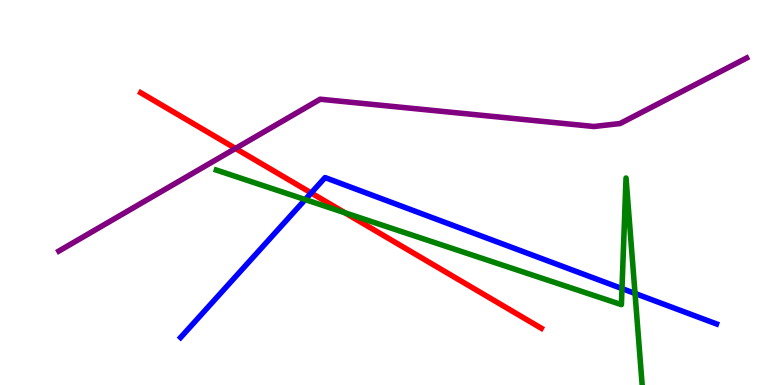[{'lines': ['blue', 'red'], 'intersections': [{'x': 4.02, 'y': 4.99}]}, {'lines': ['green', 'red'], 'intersections': [{'x': 4.45, 'y': 4.47}]}, {'lines': ['purple', 'red'], 'intersections': [{'x': 3.04, 'y': 6.14}]}, {'lines': ['blue', 'green'], 'intersections': [{'x': 3.94, 'y': 4.82}, {'x': 8.03, 'y': 2.5}, {'x': 8.19, 'y': 2.38}]}, {'lines': ['blue', 'purple'], 'intersections': []}, {'lines': ['green', 'purple'], 'intersections': []}]